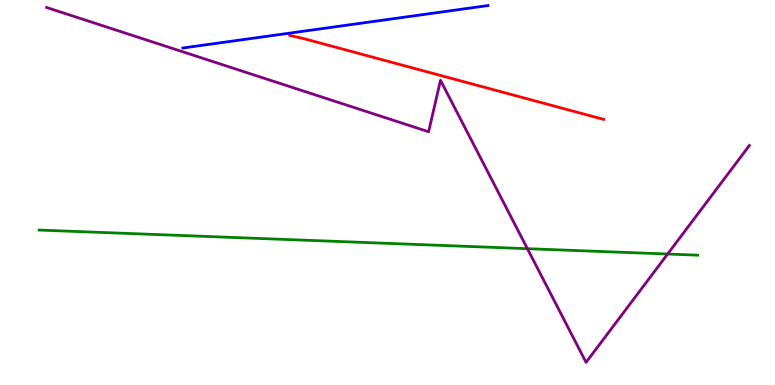[{'lines': ['blue', 'red'], 'intersections': []}, {'lines': ['green', 'red'], 'intersections': []}, {'lines': ['purple', 'red'], 'intersections': []}, {'lines': ['blue', 'green'], 'intersections': []}, {'lines': ['blue', 'purple'], 'intersections': []}, {'lines': ['green', 'purple'], 'intersections': [{'x': 6.81, 'y': 3.54}, {'x': 8.61, 'y': 3.4}]}]